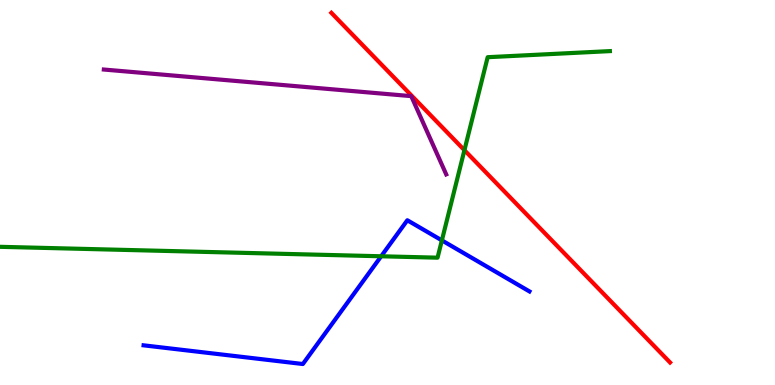[{'lines': ['blue', 'red'], 'intersections': []}, {'lines': ['green', 'red'], 'intersections': [{'x': 5.99, 'y': 6.1}]}, {'lines': ['purple', 'red'], 'intersections': []}, {'lines': ['blue', 'green'], 'intersections': [{'x': 4.92, 'y': 3.34}, {'x': 5.7, 'y': 3.76}]}, {'lines': ['blue', 'purple'], 'intersections': []}, {'lines': ['green', 'purple'], 'intersections': []}]